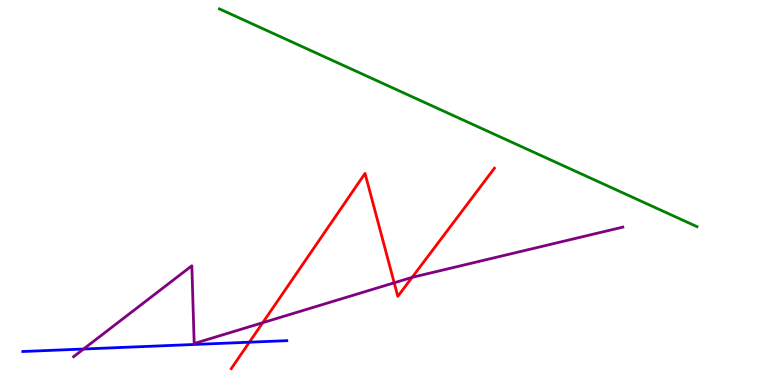[{'lines': ['blue', 'red'], 'intersections': [{'x': 3.22, 'y': 1.11}]}, {'lines': ['green', 'red'], 'intersections': []}, {'lines': ['purple', 'red'], 'intersections': [{'x': 3.39, 'y': 1.62}, {'x': 5.09, 'y': 2.65}, {'x': 5.32, 'y': 2.8}]}, {'lines': ['blue', 'green'], 'intersections': []}, {'lines': ['blue', 'purple'], 'intersections': [{'x': 1.08, 'y': 0.935}]}, {'lines': ['green', 'purple'], 'intersections': []}]